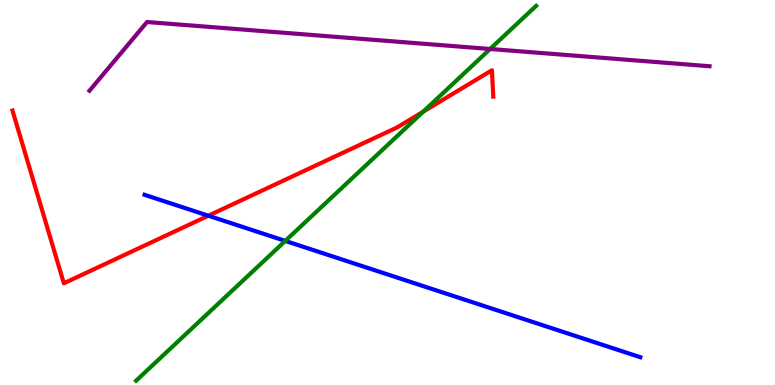[{'lines': ['blue', 'red'], 'intersections': [{'x': 2.69, 'y': 4.4}]}, {'lines': ['green', 'red'], 'intersections': [{'x': 5.46, 'y': 7.1}]}, {'lines': ['purple', 'red'], 'intersections': []}, {'lines': ['blue', 'green'], 'intersections': [{'x': 3.68, 'y': 3.74}]}, {'lines': ['blue', 'purple'], 'intersections': []}, {'lines': ['green', 'purple'], 'intersections': [{'x': 6.32, 'y': 8.73}]}]